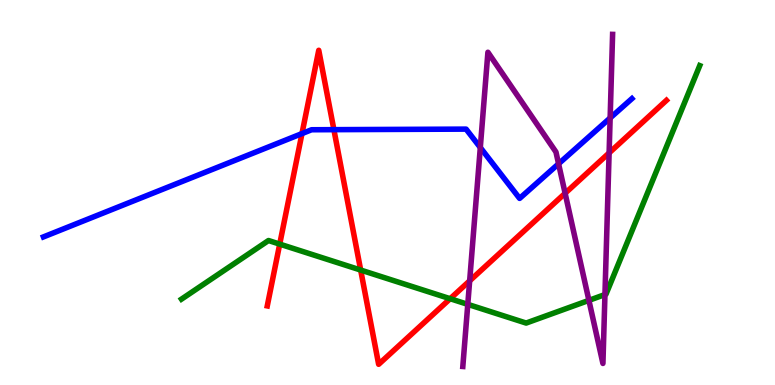[{'lines': ['blue', 'red'], 'intersections': [{'x': 3.9, 'y': 6.53}, {'x': 4.31, 'y': 6.63}]}, {'lines': ['green', 'red'], 'intersections': [{'x': 3.61, 'y': 3.66}, {'x': 4.65, 'y': 2.99}, {'x': 5.81, 'y': 2.24}]}, {'lines': ['purple', 'red'], 'intersections': [{'x': 6.06, 'y': 2.71}, {'x': 7.29, 'y': 4.98}, {'x': 7.86, 'y': 6.03}]}, {'lines': ['blue', 'green'], 'intersections': []}, {'lines': ['blue', 'purple'], 'intersections': [{'x': 6.2, 'y': 6.17}, {'x': 7.21, 'y': 5.75}, {'x': 7.87, 'y': 6.94}]}, {'lines': ['green', 'purple'], 'intersections': [{'x': 6.04, 'y': 2.09}, {'x': 7.6, 'y': 2.2}, {'x': 7.81, 'y': 2.35}]}]